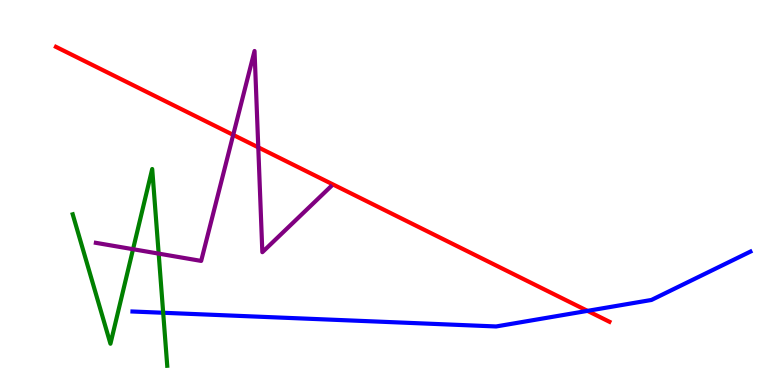[{'lines': ['blue', 'red'], 'intersections': [{'x': 7.58, 'y': 1.93}]}, {'lines': ['green', 'red'], 'intersections': []}, {'lines': ['purple', 'red'], 'intersections': [{'x': 3.01, 'y': 6.5}, {'x': 3.33, 'y': 6.17}]}, {'lines': ['blue', 'green'], 'intersections': [{'x': 2.11, 'y': 1.88}]}, {'lines': ['blue', 'purple'], 'intersections': []}, {'lines': ['green', 'purple'], 'intersections': [{'x': 1.72, 'y': 3.53}, {'x': 2.05, 'y': 3.41}]}]